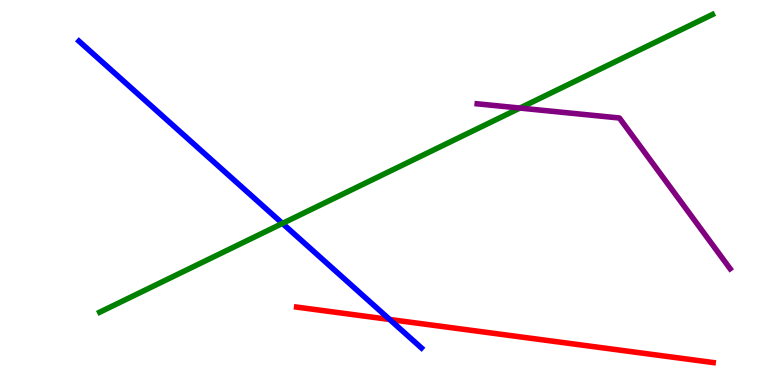[{'lines': ['blue', 'red'], 'intersections': [{'x': 5.03, 'y': 1.7}]}, {'lines': ['green', 'red'], 'intersections': []}, {'lines': ['purple', 'red'], 'intersections': []}, {'lines': ['blue', 'green'], 'intersections': [{'x': 3.64, 'y': 4.2}]}, {'lines': ['blue', 'purple'], 'intersections': []}, {'lines': ['green', 'purple'], 'intersections': [{'x': 6.71, 'y': 7.19}]}]